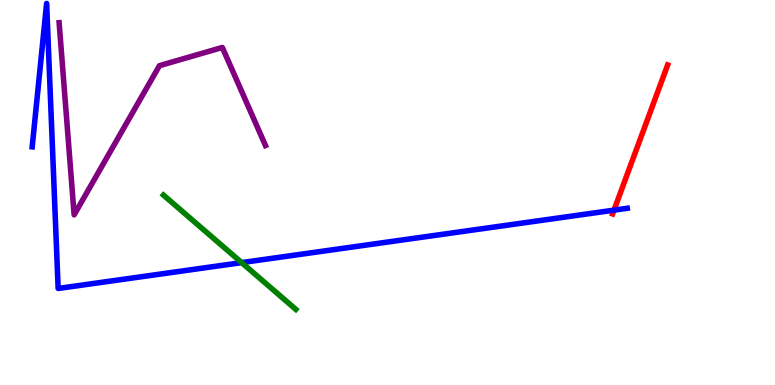[{'lines': ['blue', 'red'], 'intersections': [{'x': 7.92, 'y': 4.54}]}, {'lines': ['green', 'red'], 'intersections': []}, {'lines': ['purple', 'red'], 'intersections': []}, {'lines': ['blue', 'green'], 'intersections': [{'x': 3.12, 'y': 3.18}]}, {'lines': ['blue', 'purple'], 'intersections': []}, {'lines': ['green', 'purple'], 'intersections': []}]